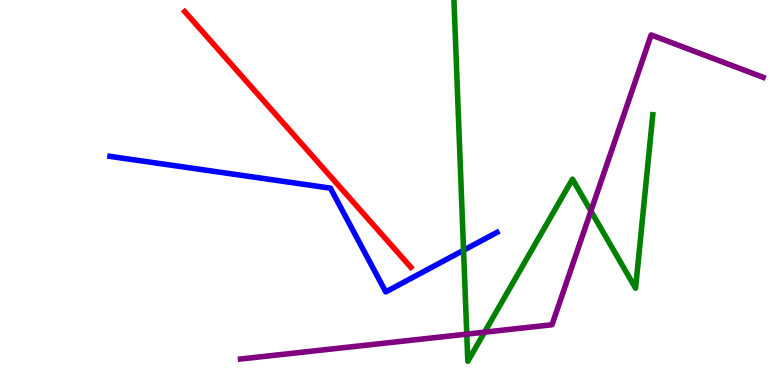[{'lines': ['blue', 'red'], 'intersections': []}, {'lines': ['green', 'red'], 'intersections': []}, {'lines': ['purple', 'red'], 'intersections': []}, {'lines': ['blue', 'green'], 'intersections': [{'x': 5.98, 'y': 3.5}]}, {'lines': ['blue', 'purple'], 'intersections': []}, {'lines': ['green', 'purple'], 'intersections': [{'x': 6.02, 'y': 1.32}, {'x': 6.25, 'y': 1.37}, {'x': 7.62, 'y': 4.52}]}]